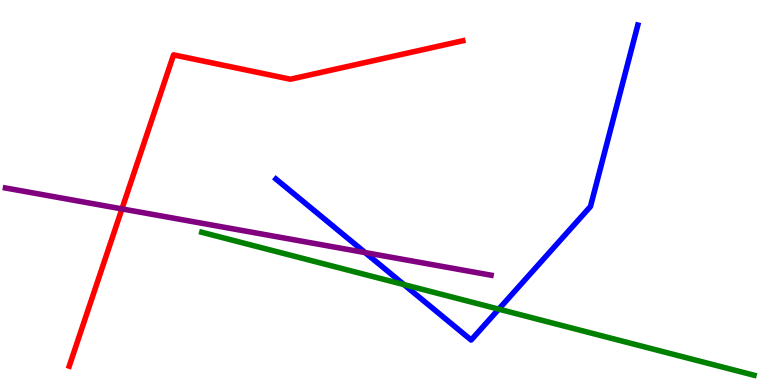[{'lines': ['blue', 'red'], 'intersections': []}, {'lines': ['green', 'red'], 'intersections': []}, {'lines': ['purple', 'red'], 'intersections': [{'x': 1.57, 'y': 4.57}]}, {'lines': ['blue', 'green'], 'intersections': [{'x': 5.21, 'y': 2.61}, {'x': 6.44, 'y': 1.97}]}, {'lines': ['blue', 'purple'], 'intersections': [{'x': 4.71, 'y': 3.44}]}, {'lines': ['green', 'purple'], 'intersections': []}]